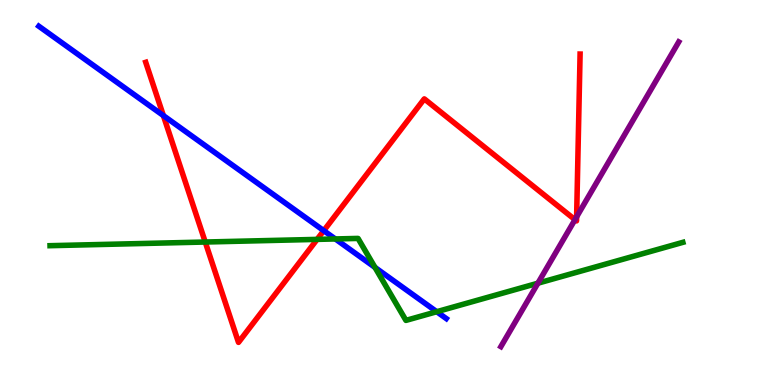[{'lines': ['blue', 'red'], 'intersections': [{'x': 2.11, 'y': 7.0}, {'x': 4.18, 'y': 4.01}]}, {'lines': ['green', 'red'], 'intersections': [{'x': 2.65, 'y': 3.71}, {'x': 4.09, 'y': 3.78}]}, {'lines': ['purple', 'red'], 'intersections': [{'x': 7.42, 'y': 4.29}, {'x': 7.44, 'y': 4.37}]}, {'lines': ['blue', 'green'], 'intersections': [{'x': 4.33, 'y': 3.79}, {'x': 4.84, 'y': 3.05}, {'x': 5.64, 'y': 1.9}]}, {'lines': ['blue', 'purple'], 'intersections': []}, {'lines': ['green', 'purple'], 'intersections': [{'x': 6.94, 'y': 2.64}]}]